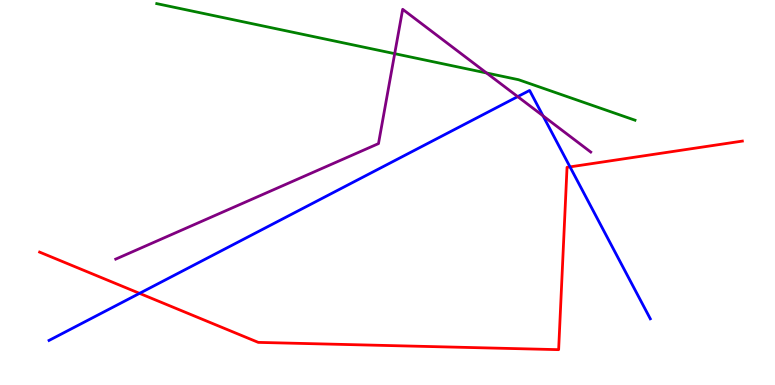[{'lines': ['blue', 'red'], 'intersections': [{'x': 1.8, 'y': 2.38}, {'x': 7.35, 'y': 5.67}]}, {'lines': ['green', 'red'], 'intersections': []}, {'lines': ['purple', 'red'], 'intersections': []}, {'lines': ['blue', 'green'], 'intersections': []}, {'lines': ['blue', 'purple'], 'intersections': [{'x': 6.68, 'y': 7.49}, {'x': 7.01, 'y': 6.99}]}, {'lines': ['green', 'purple'], 'intersections': [{'x': 5.09, 'y': 8.61}, {'x': 6.28, 'y': 8.1}]}]